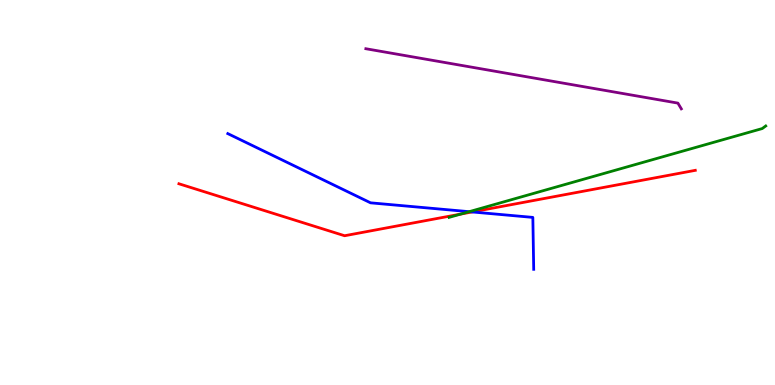[{'lines': ['blue', 'red'], 'intersections': [{'x': 6.09, 'y': 4.49}]}, {'lines': ['green', 'red'], 'intersections': [{'x': 5.95, 'y': 4.44}]}, {'lines': ['purple', 'red'], 'intersections': []}, {'lines': ['blue', 'green'], 'intersections': [{'x': 6.05, 'y': 4.5}]}, {'lines': ['blue', 'purple'], 'intersections': []}, {'lines': ['green', 'purple'], 'intersections': []}]